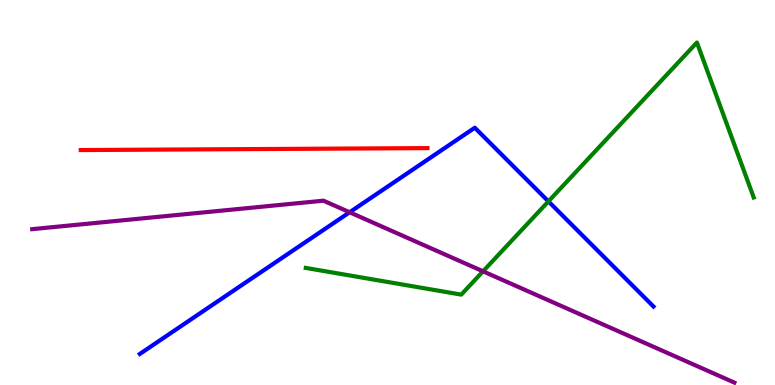[{'lines': ['blue', 'red'], 'intersections': []}, {'lines': ['green', 'red'], 'intersections': []}, {'lines': ['purple', 'red'], 'intersections': []}, {'lines': ['blue', 'green'], 'intersections': [{'x': 7.08, 'y': 4.77}]}, {'lines': ['blue', 'purple'], 'intersections': [{'x': 4.51, 'y': 4.49}]}, {'lines': ['green', 'purple'], 'intersections': [{'x': 6.23, 'y': 2.95}]}]